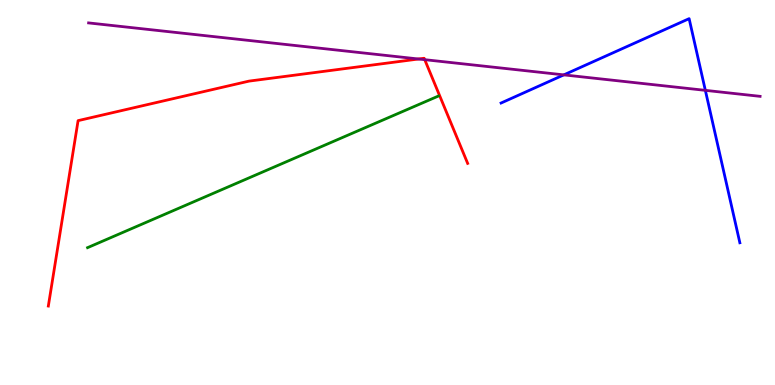[{'lines': ['blue', 'red'], 'intersections': []}, {'lines': ['green', 'red'], 'intersections': []}, {'lines': ['purple', 'red'], 'intersections': [{'x': 5.4, 'y': 8.47}, {'x': 5.48, 'y': 8.45}]}, {'lines': ['blue', 'green'], 'intersections': []}, {'lines': ['blue', 'purple'], 'intersections': [{'x': 7.27, 'y': 8.06}, {'x': 9.1, 'y': 7.65}]}, {'lines': ['green', 'purple'], 'intersections': []}]